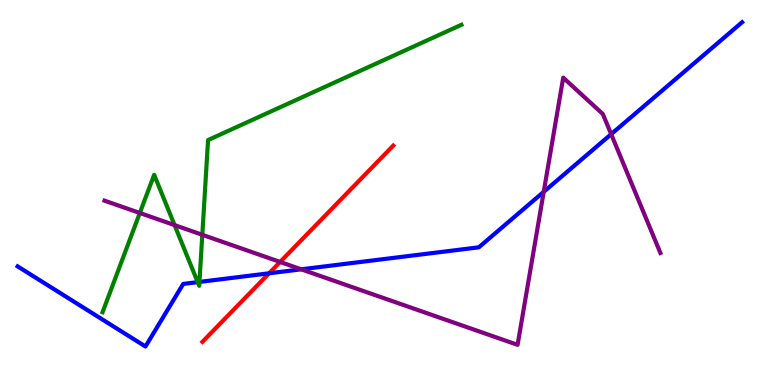[{'lines': ['blue', 'red'], 'intersections': [{'x': 3.47, 'y': 2.9}]}, {'lines': ['green', 'red'], 'intersections': []}, {'lines': ['purple', 'red'], 'intersections': [{'x': 3.61, 'y': 3.2}]}, {'lines': ['blue', 'green'], 'intersections': [{'x': 2.55, 'y': 2.67}, {'x': 2.57, 'y': 2.68}]}, {'lines': ['blue', 'purple'], 'intersections': [{'x': 3.89, 'y': 3.0}, {'x': 7.02, 'y': 5.02}, {'x': 7.89, 'y': 6.51}]}, {'lines': ['green', 'purple'], 'intersections': [{'x': 1.8, 'y': 4.47}, {'x': 2.25, 'y': 4.15}, {'x': 2.61, 'y': 3.9}]}]